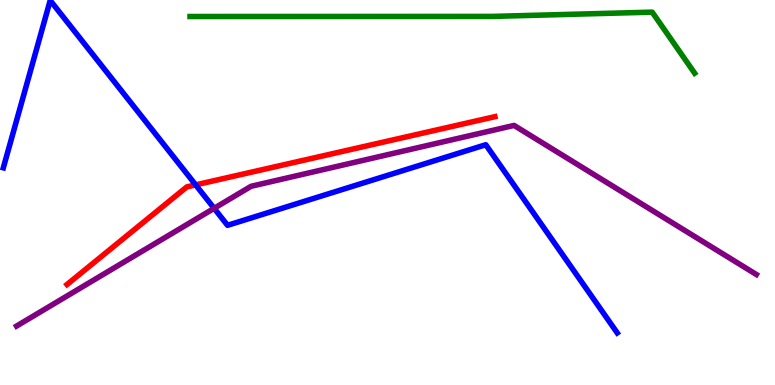[{'lines': ['blue', 'red'], 'intersections': [{'x': 2.52, 'y': 5.2}]}, {'lines': ['green', 'red'], 'intersections': []}, {'lines': ['purple', 'red'], 'intersections': []}, {'lines': ['blue', 'green'], 'intersections': []}, {'lines': ['blue', 'purple'], 'intersections': [{'x': 2.76, 'y': 4.59}]}, {'lines': ['green', 'purple'], 'intersections': []}]